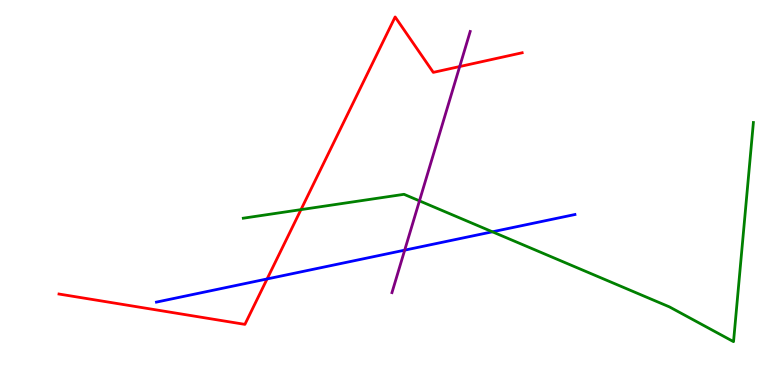[{'lines': ['blue', 'red'], 'intersections': [{'x': 3.45, 'y': 2.75}]}, {'lines': ['green', 'red'], 'intersections': [{'x': 3.88, 'y': 4.56}]}, {'lines': ['purple', 'red'], 'intersections': [{'x': 5.93, 'y': 8.27}]}, {'lines': ['blue', 'green'], 'intersections': [{'x': 6.35, 'y': 3.98}]}, {'lines': ['blue', 'purple'], 'intersections': [{'x': 5.22, 'y': 3.5}]}, {'lines': ['green', 'purple'], 'intersections': [{'x': 5.41, 'y': 4.78}]}]